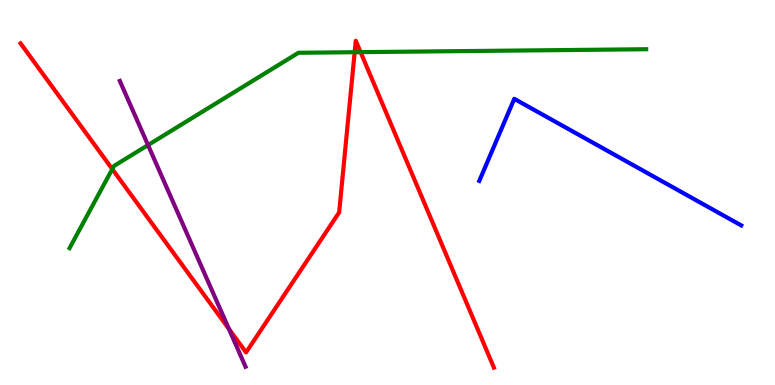[{'lines': ['blue', 'red'], 'intersections': []}, {'lines': ['green', 'red'], 'intersections': [{'x': 1.45, 'y': 5.61}, {'x': 4.58, 'y': 8.64}, {'x': 4.65, 'y': 8.65}]}, {'lines': ['purple', 'red'], 'intersections': [{'x': 2.95, 'y': 1.46}]}, {'lines': ['blue', 'green'], 'intersections': []}, {'lines': ['blue', 'purple'], 'intersections': []}, {'lines': ['green', 'purple'], 'intersections': [{'x': 1.91, 'y': 6.23}]}]